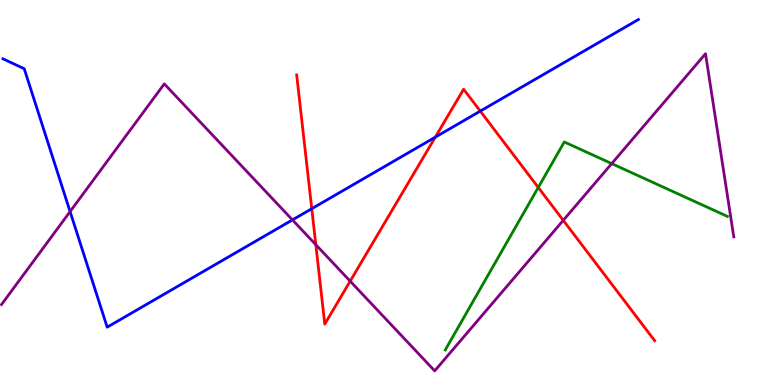[{'lines': ['blue', 'red'], 'intersections': [{'x': 4.02, 'y': 4.58}, {'x': 5.62, 'y': 6.44}, {'x': 6.2, 'y': 7.11}]}, {'lines': ['green', 'red'], 'intersections': [{'x': 6.95, 'y': 5.13}]}, {'lines': ['purple', 'red'], 'intersections': [{'x': 4.08, 'y': 3.64}, {'x': 4.52, 'y': 2.7}, {'x': 7.27, 'y': 4.28}]}, {'lines': ['blue', 'green'], 'intersections': []}, {'lines': ['blue', 'purple'], 'intersections': [{'x': 0.904, 'y': 4.5}, {'x': 3.77, 'y': 4.29}]}, {'lines': ['green', 'purple'], 'intersections': [{'x': 7.89, 'y': 5.75}]}]